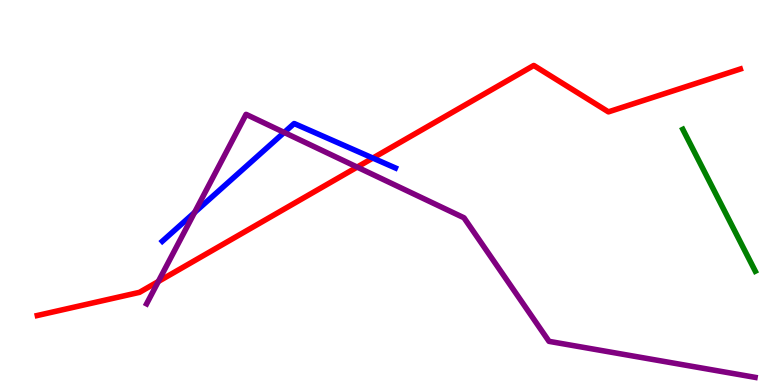[{'lines': ['blue', 'red'], 'intersections': [{'x': 4.81, 'y': 5.89}]}, {'lines': ['green', 'red'], 'intersections': []}, {'lines': ['purple', 'red'], 'intersections': [{'x': 2.04, 'y': 2.69}, {'x': 4.61, 'y': 5.66}]}, {'lines': ['blue', 'green'], 'intersections': []}, {'lines': ['blue', 'purple'], 'intersections': [{'x': 2.51, 'y': 4.48}, {'x': 3.67, 'y': 6.56}]}, {'lines': ['green', 'purple'], 'intersections': []}]